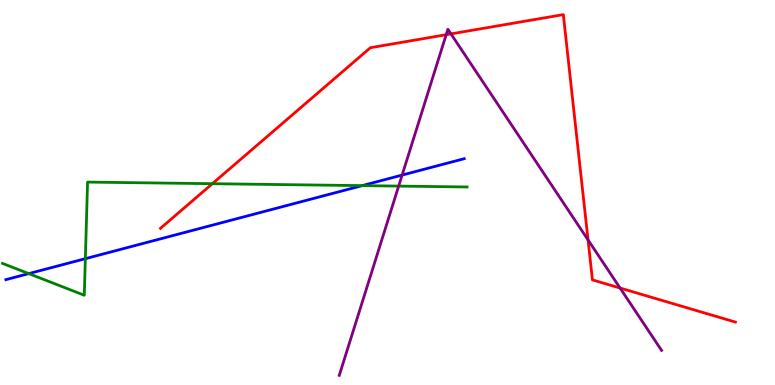[{'lines': ['blue', 'red'], 'intersections': []}, {'lines': ['green', 'red'], 'intersections': [{'x': 2.74, 'y': 5.23}]}, {'lines': ['purple', 'red'], 'intersections': [{'x': 5.76, 'y': 9.1}, {'x': 5.82, 'y': 9.12}, {'x': 7.59, 'y': 3.77}, {'x': 8.0, 'y': 2.52}]}, {'lines': ['blue', 'green'], 'intersections': [{'x': 0.371, 'y': 2.89}, {'x': 1.1, 'y': 3.28}, {'x': 4.67, 'y': 5.18}]}, {'lines': ['blue', 'purple'], 'intersections': [{'x': 5.19, 'y': 5.45}]}, {'lines': ['green', 'purple'], 'intersections': [{'x': 5.14, 'y': 5.17}]}]